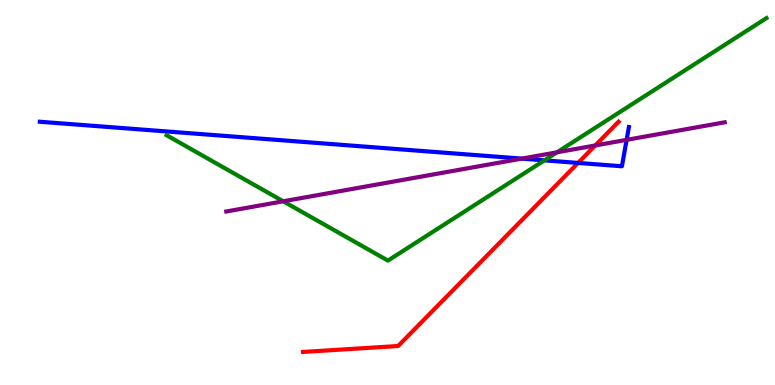[{'lines': ['blue', 'red'], 'intersections': [{'x': 7.46, 'y': 5.77}]}, {'lines': ['green', 'red'], 'intersections': []}, {'lines': ['purple', 'red'], 'intersections': [{'x': 7.68, 'y': 6.22}]}, {'lines': ['blue', 'green'], 'intersections': [{'x': 7.03, 'y': 5.84}]}, {'lines': ['blue', 'purple'], 'intersections': [{'x': 6.73, 'y': 5.88}, {'x': 8.09, 'y': 6.37}]}, {'lines': ['green', 'purple'], 'intersections': [{'x': 3.65, 'y': 4.77}, {'x': 7.19, 'y': 6.04}]}]